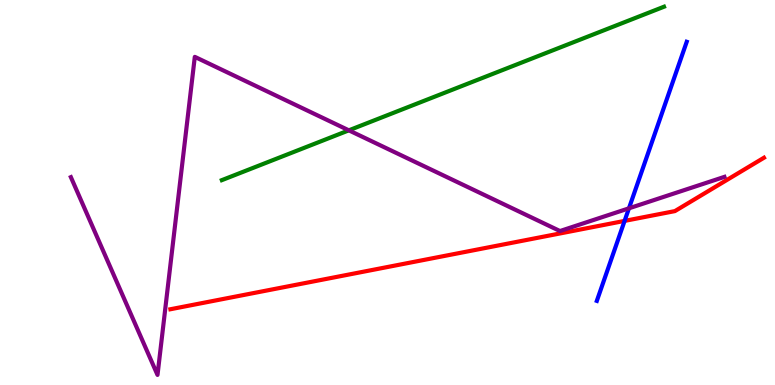[{'lines': ['blue', 'red'], 'intersections': [{'x': 8.06, 'y': 4.26}]}, {'lines': ['green', 'red'], 'intersections': []}, {'lines': ['purple', 'red'], 'intersections': []}, {'lines': ['blue', 'green'], 'intersections': []}, {'lines': ['blue', 'purple'], 'intersections': [{'x': 8.12, 'y': 4.59}]}, {'lines': ['green', 'purple'], 'intersections': [{'x': 4.5, 'y': 6.61}]}]